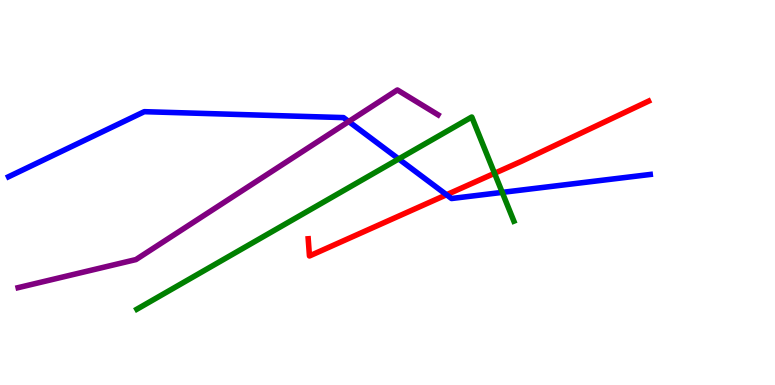[{'lines': ['blue', 'red'], 'intersections': [{'x': 5.76, 'y': 4.94}]}, {'lines': ['green', 'red'], 'intersections': [{'x': 6.38, 'y': 5.5}]}, {'lines': ['purple', 'red'], 'intersections': []}, {'lines': ['blue', 'green'], 'intersections': [{'x': 5.14, 'y': 5.87}, {'x': 6.48, 'y': 5.0}]}, {'lines': ['blue', 'purple'], 'intersections': [{'x': 4.5, 'y': 6.84}]}, {'lines': ['green', 'purple'], 'intersections': []}]